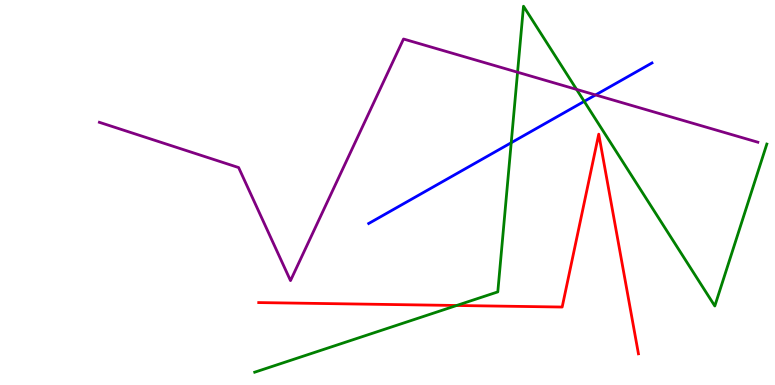[{'lines': ['blue', 'red'], 'intersections': []}, {'lines': ['green', 'red'], 'intersections': [{'x': 5.89, 'y': 2.07}]}, {'lines': ['purple', 'red'], 'intersections': []}, {'lines': ['blue', 'green'], 'intersections': [{'x': 6.6, 'y': 6.29}, {'x': 7.54, 'y': 7.37}]}, {'lines': ['blue', 'purple'], 'intersections': [{'x': 7.68, 'y': 7.53}]}, {'lines': ['green', 'purple'], 'intersections': [{'x': 6.68, 'y': 8.12}, {'x': 7.44, 'y': 7.68}]}]